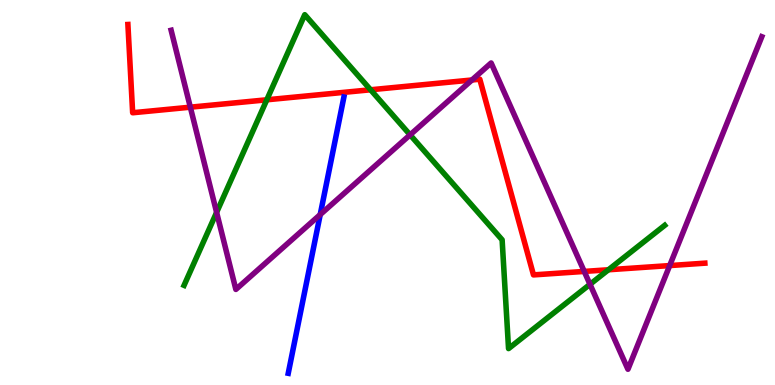[{'lines': ['blue', 'red'], 'intersections': []}, {'lines': ['green', 'red'], 'intersections': [{'x': 3.44, 'y': 7.41}, {'x': 4.78, 'y': 7.67}, {'x': 7.85, 'y': 2.99}]}, {'lines': ['purple', 'red'], 'intersections': [{'x': 2.46, 'y': 7.22}, {'x': 6.09, 'y': 7.92}, {'x': 7.54, 'y': 2.95}, {'x': 8.64, 'y': 3.1}]}, {'lines': ['blue', 'green'], 'intersections': []}, {'lines': ['blue', 'purple'], 'intersections': [{'x': 4.13, 'y': 4.43}]}, {'lines': ['green', 'purple'], 'intersections': [{'x': 2.79, 'y': 4.48}, {'x': 5.29, 'y': 6.5}, {'x': 7.61, 'y': 2.62}]}]